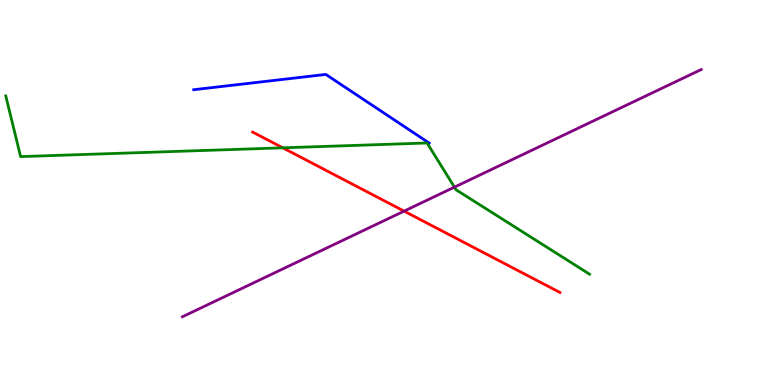[{'lines': ['blue', 'red'], 'intersections': []}, {'lines': ['green', 'red'], 'intersections': [{'x': 3.65, 'y': 6.16}]}, {'lines': ['purple', 'red'], 'intersections': [{'x': 5.21, 'y': 4.52}]}, {'lines': ['blue', 'green'], 'intersections': []}, {'lines': ['blue', 'purple'], 'intersections': []}, {'lines': ['green', 'purple'], 'intersections': [{'x': 5.86, 'y': 5.14}]}]